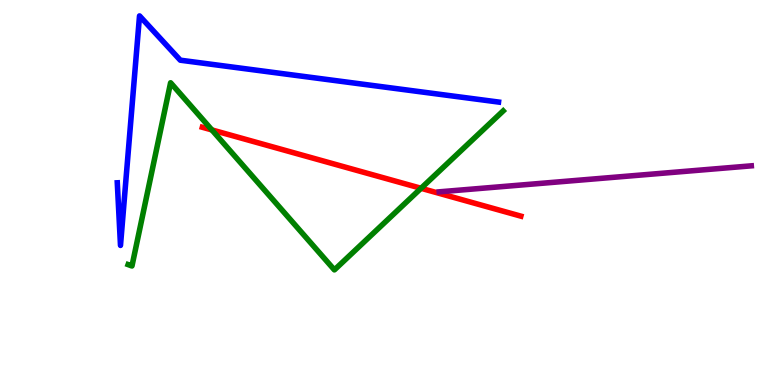[{'lines': ['blue', 'red'], 'intersections': []}, {'lines': ['green', 'red'], 'intersections': [{'x': 2.73, 'y': 6.63}, {'x': 5.43, 'y': 5.11}]}, {'lines': ['purple', 'red'], 'intersections': []}, {'lines': ['blue', 'green'], 'intersections': []}, {'lines': ['blue', 'purple'], 'intersections': []}, {'lines': ['green', 'purple'], 'intersections': []}]